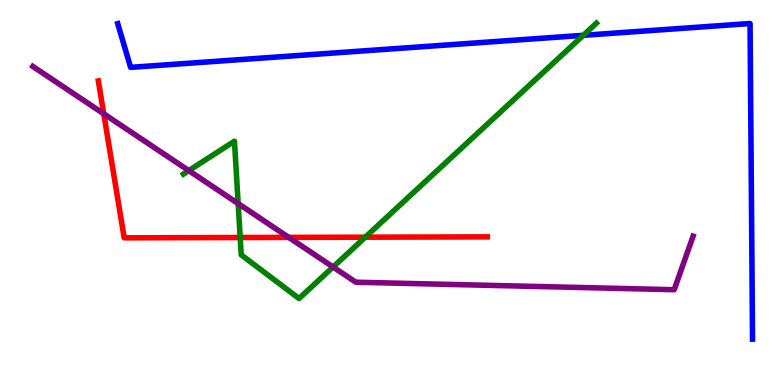[{'lines': ['blue', 'red'], 'intersections': []}, {'lines': ['green', 'red'], 'intersections': [{'x': 3.1, 'y': 3.83}, {'x': 4.71, 'y': 3.84}]}, {'lines': ['purple', 'red'], 'intersections': [{'x': 1.34, 'y': 7.04}, {'x': 3.73, 'y': 3.83}]}, {'lines': ['blue', 'green'], 'intersections': [{'x': 7.53, 'y': 9.08}]}, {'lines': ['blue', 'purple'], 'intersections': []}, {'lines': ['green', 'purple'], 'intersections': [{'x': 2.44, 'y': 5.57}, {'x': 3.07, 'y': 4.71}, {'x': 4.3, 'y': 3.07}]}]